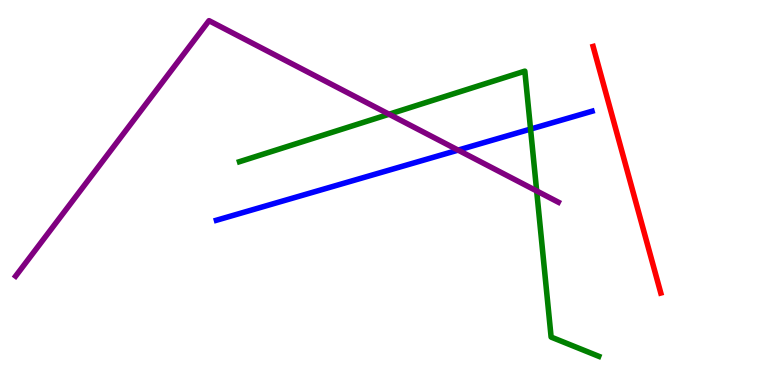[{'lines': ['blue', 'red'], 'intersections': []}, {'lines': ['green', 'red'], 'intersections': []}, {'lines': ['purple', 'red'], 'intersections': []}, {'lines': ['blue', 'green'], 'intersections': [{'x': 6.85, 'y': 6.65}]}, {'lines': ['blue', 'purple'], 'intersections': [{'x': 5.91, 'y': 6.1}]}, {'lines': ['green', 'purple'], 'intersections': [{'x': 5.02, 'y': 7.03}, {'x': 6.92, 'y': 5.04}]}]